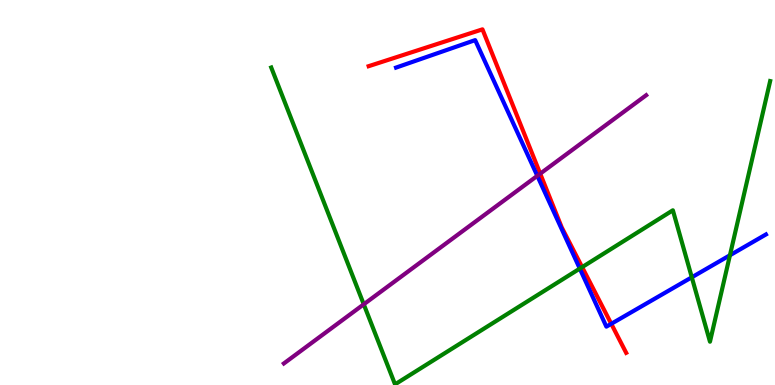[{'lines': ['blue', 'red'], 'intersections': [{'x': 7.89, 'y': 1.59}]}, {'lines': ['green', 'red'], 'intersections': [{'x': 7.51, 'y': 3.06}]}, {'lines': ['purple', 'red'], 'intersections': [{'x': 6.97, 'y': 5.49}]}, {'lines': ['blue', 'green'], 'intersections': [{'x': 7.48, 'y': 3.02}, {'x': 8.93, 'y': 2.8}, {'x': 9.42, 'y': 3.37}]}, {'lines': ['blue', 'purple'], 'intersections': [{'x': 6.93, 'y': 5.43}]}, {'lines': ['green', 'purple'], 'intersections': [{'x': 4.69, 'y': 2.1}]}]